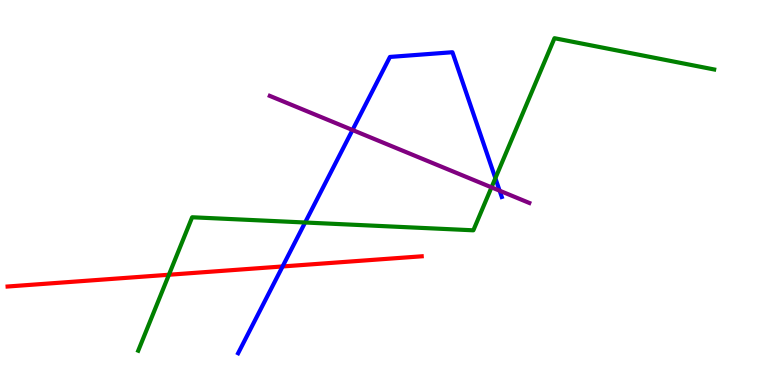[{'lines': ['blue', 'red'], 'intersections': [{'x': 3.65, 'y': 3.08}]}, {'lines': ['green', 'red'], 'intersections': [{'x': 2.18, 'y': 2.86}]}, {'lines': ['purple', 'red'], 'intersections': []}, {'lines': ['blue', 'green'], 'intersections': [{'x': 3.94, 'y': 4.22}, {'x': 6.39, 'y': 5.37}]}, {'lines': ['blue', 'purple'], 'intersections': [{'x': 4.55, 'y': 6.62}, {'x': 6.45, 'y': 5.05}]}, {'lines': ['green', 'purple'], 'intersections': [{'x': 6.34, 'y': 5.13}]}]